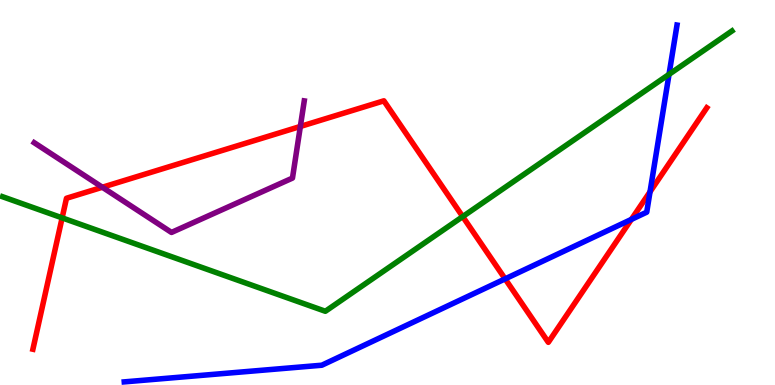[{'lines': ['blue', 'red'], 'intersections': [{'x': 6.52, 'y': 2.76}, {'x': 8.15, 'y': 4.3}, {'x': 8.39, 'y': 5.02}]}, {'lines': ['green', 'red'], 'intersections': [{'x': 0.802, 'y': 4.34}, {'x': 5.97, 'y': 4.37}]}, {'lines': ['purple', 'red'], 'intersections': [{'x': 1.32, 'y': 5.14}, {'x': 3.88, 'y': 6.72}]}, {'lines': ['blue', 'green'], 'intersections': [{'x': 8.63, 'y': 8.07}]}, {'lines': ['blue', 'purple'], 'intersections': []}, {'lines': ['green', 'purple'], 'intersections': []}]